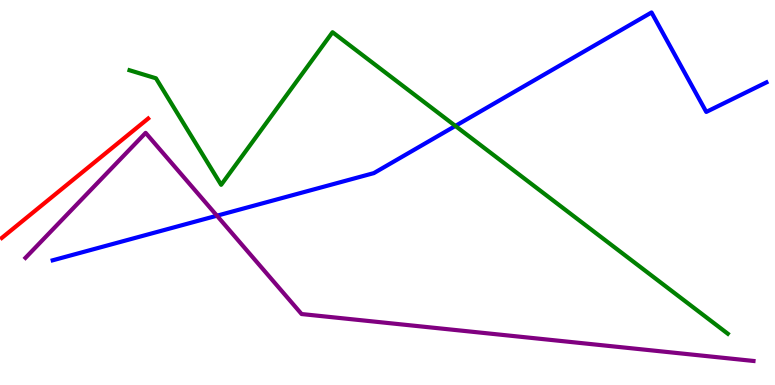[{'lines': ['blue', 'red'], 'intersections': []}, {'lines': ['green', 'red'], 'intersections': []}, {'lines': ['purple', 'red'], 'intersections': []}, {'lines': ['blue', 'green'], 'intersections': [{'x': 5.88, 'y': 6.73}]}, {'lines': ['blue', 'purple'], 'intersections': [{'x': 2.8, 'y': 4.4}]}, {'lines': ['green', 'purple'], 'intersections': []}]